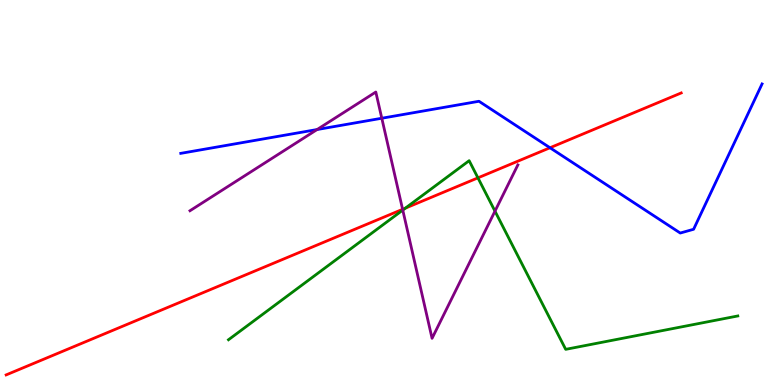[{'lines': ['blue', 'red'], 'intersections': [{'x': 7.1, 'y': 6.16}]}, {'lines': ['green', 'red'], 'intersections': [{'x': 5.23, 'y': 4.59}, {'x': 6.17, 'y': 5.38}]}, {'lines': ['purple', 'red'], 'intersections': [{'x': 5.19, 'y': 4.56}]}, {'lines': ['blue', 'green'], 'intersections': []}, {'lines': ['blue', 'purple'], 'intersections': [{'x': 4.09, 'y': 6.64}, {'x': 4.93, 'y': 6.93}]}, {'lines': ['green', 'purple'], 'intersections': [{'x': 5.2, 'y': 4.54}, {'x': 6.39, 'y': 4.52}]}]